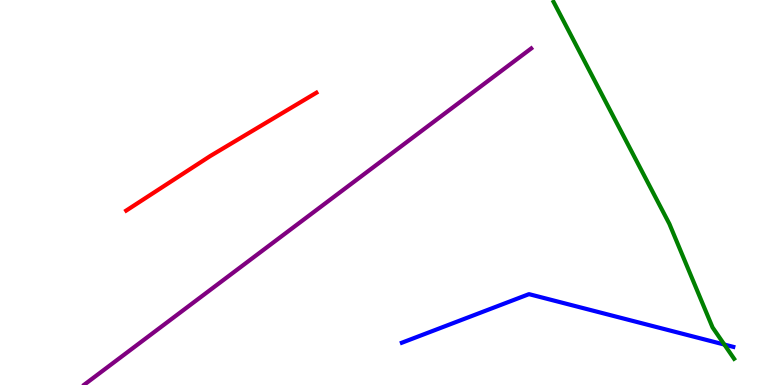[{'lines': ['blue', 'red'], 'intersections': []}, {'lines': ['green', 'red'], 'intersections': []}, {'lines': ['purple', 'red'], 'intersections': []}, {'lines': ['blue', 'green'], 'intersections': [{'x': 9.35, 'y': 1.05}]}, {'lines': ['blue', 'purple'], 'intersections': []}, {'lines': ['green', 'purple'], 'intersections': []}]